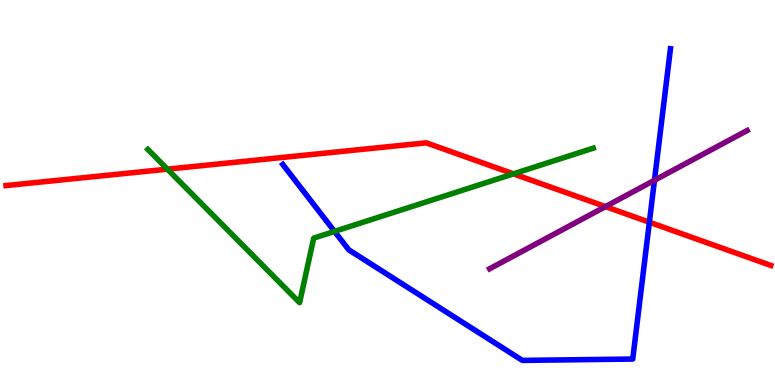[{'lines': ['blue', 'red'], 'intersections': [{'x': 8.38, 'y': 4.23}]}, {'lines': ['green', 'red'], 'intersections': [{'x': 2.16, 'y': 5.61}, {'x': 6.62, 'y': 5.48}]}, {'lines': ['purple', 'red'], 'intersections': [{'x': 7.81, 'y': 4.63}]}, {'lines': ['blue', 'green'], 'intersections': [{'x': 4.32, 'y': 3.99}]}, {'lines': ['blue', 'purple'], 'intersections': [{'x': 8.44, 'y': 5.32}]}, {'lines': ['green', 'purple'], 'intersections': []}]